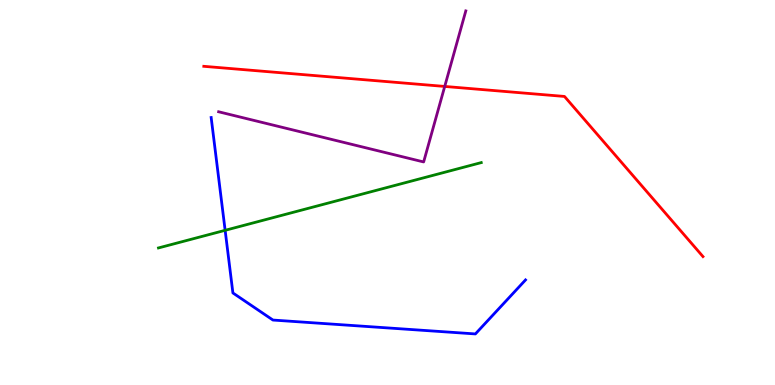[{'lines': ['blue', 'red'], 'intersections': []}, {'lines': ['green', 'red'], 'intersections': []}, {'lines': ['purple', 'red'], 'intersections': [{'x': 5.74, 'y': 7.75}]}, {'lines': ['blue', 'green'], 'intersections': [{'x': 2.91, 'y': 4.02}]}, {'lines': ['blue', 'purple'], 'intersections': []}, {'lines': ['green', 'purple'], 'intersections': []}]